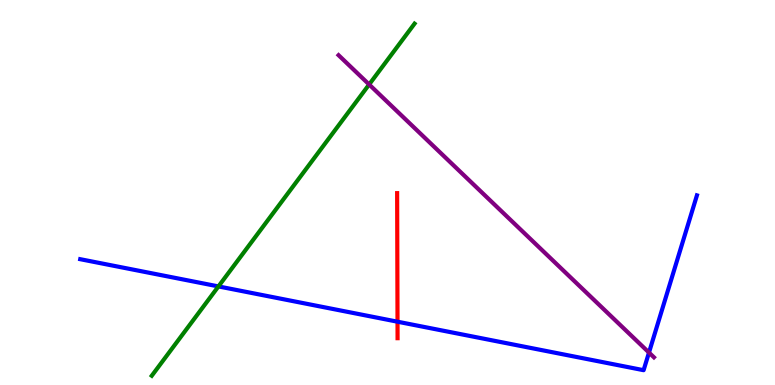[{'lines': ['blue', 'red'], 'intersections': [{'x': 5.13, 'y': 1.64}]}, {'lines': ['green', 'red'], 'intersections': []}, {'lines': ['purple', 'red'], 'intersections': []}, {'lines': ['blue', 'green'], 'intersections': [{'x': 2.82, 'y': 2.56}]}, {'lines': ['blue', 'purple'], 'intersections': [{'x': 8.37, 'y': 0.843}]}, {'lines': ['green', 'purple'], 'intersections': [{'x': 4.76, 'y': 7.81}]}]